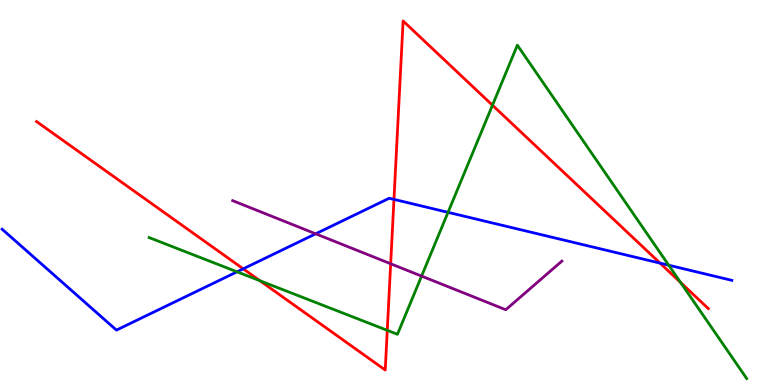[{'lines': ['blue', 'red'], 'intersections': [{'x': 3.14, 'y': 3.02}, {'x': 5.08, 'y': 4.82}, {'x': 8.52, 'y': 3.17}]}, {'lines': ['green', 'red'], 'intersections': [{'x': 3.35, 'y': 2.71}, {'x': 5.0, 'y': 1.42}, {'x': 6.35, 'y': 7.27}, {'x': 8.78, 'y': 2.66}]}, {'lines': ['purple', 'red'], 'intersections': [{'x': 5.04, 'y': 3.15}]}, {'lines': ['blue', 'green'], 'intersections': [{'x': 3.06, 'y': 2.94}, {'x': 5.78, 'y': 4.48}, {'x': 8.63, 'y': 3.11}]}, {'lines': ['blue', 'purple'], 'intersections': [{'x': 4.07, 'y': 3.93}]}, {'lines': ['green', 'purple'], 'intersections': [{'x': 5.44, 'y': 2.83}]}]